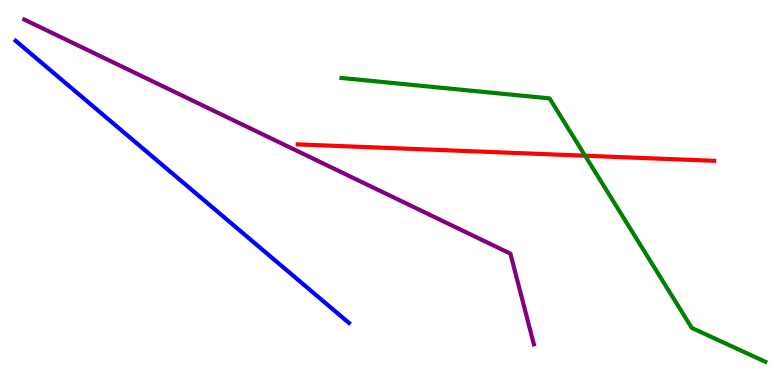[{'lines': ['blue', 'red'], 'intersections': []}, {'lines': ['green', 'red'], 'intersections': [{'x': 7.55, 'y': 5.96}]}, {'lines': ['purple', 'red'], 'intersections': []}, {'lines': ['blue', 'green'], 'intersections': []}, {'lines': ['blue', 'purple'], 'intersections': []}, {'lines': ['green', 'purple'], 'intersections': []}]